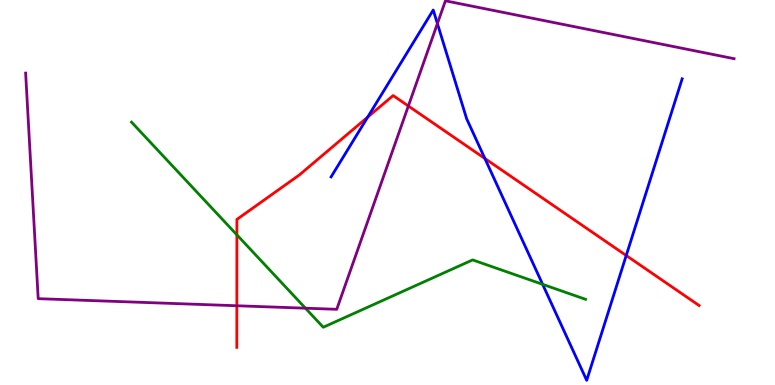[{'lines': ['blue', 'red'], 'intersections': [{'x': 4.74, 'y': 6.96}, {'x': 6.26, 'y': 5.88}, {'x': 8.08, 'y': 3.36}]}, {'lines': ['green', 'red'], 'intersections': [{'x': 3.06, 'y': 3.9}]}, {'lines': ['purple', 'red'], 'intersections': [{'x': 3.06, 'y': 2.06}, {'x': 5.27, 'y': 7.25}]}, {'lines': ['blue', 'green'], 'intersections': [{'x': 7.0, 'y': 2.61}]}, {'lines': ['blue', 'purple'], 'intersections': [{'x': 5.64, 'y': 9.39}]}, {'lines': ['green', 'purple'], 'intersections': [{'x': 3.94, 'y': 1.99}]}]